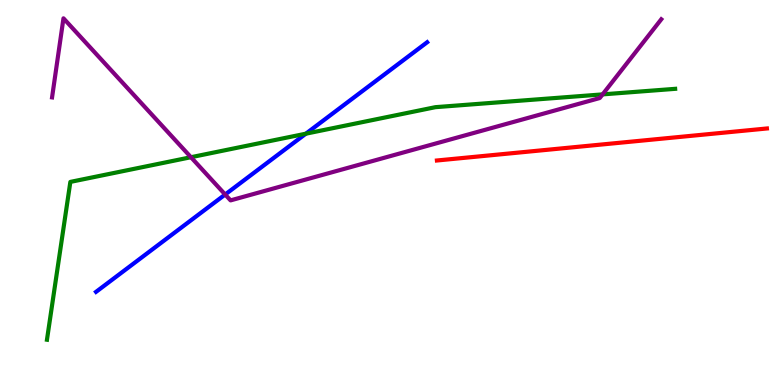[{'lines': ['blue', 'red'], 'intersections': []}, {'lines': ['green', 'red'], 'intersections': []}, {'lines': ['purple', 'red'], 'intersections': []}, {'lines': ['blue', 'green'], 'intersections': [{'x': 3.95, 'y': 6.53}]}, {'lines': ['blue', 'purple'], 'intersections': [{'x': 2.91, 'y': 4.95}]}, {'lines': ['green', 'purple'], 'intersections': [{'x': 2.46, 'y': 5.92}, {'x': 7.78, 'y': 7.55}]}]